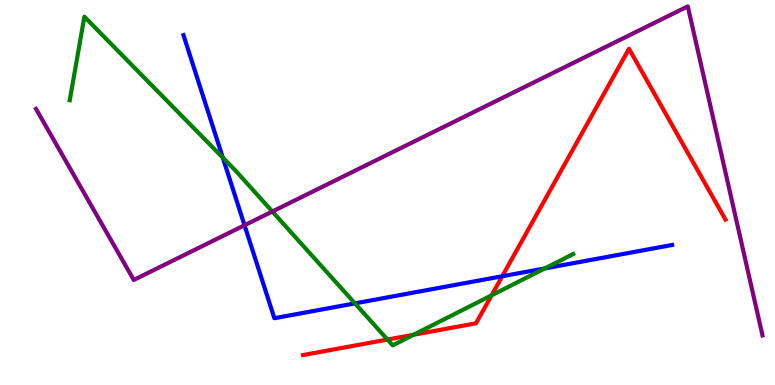[{'lines': ['blue', 'red'], 'intersections': [{'x': 6.48, 'y': 2.82}]}, {'lines': ['green', 'red'], 'intersections': [{'x': 5.0, 'y': 1.18}, {'x': 5.34, 'y': 1.31}, {'x': 6.34, 'y': 2.33}]}, {'lines': ['purple', 'red'], 'intersections': []}, {'lines': ['blue', 'green'], 'intersections': [{'x': 2.87, 'y': 5.91}, {'x': 4.58, 'y': 2.12}, {'x': 7.03, 'y': 3.03}]}, {'lines': ['blue', 'purple'], 'intersections': [{'x': 3.16, 'y': 4.15}]}, {'lines': ['green', 'purple'], 'intersections': [{'x': 3.51, 'y': 4.51}]}]